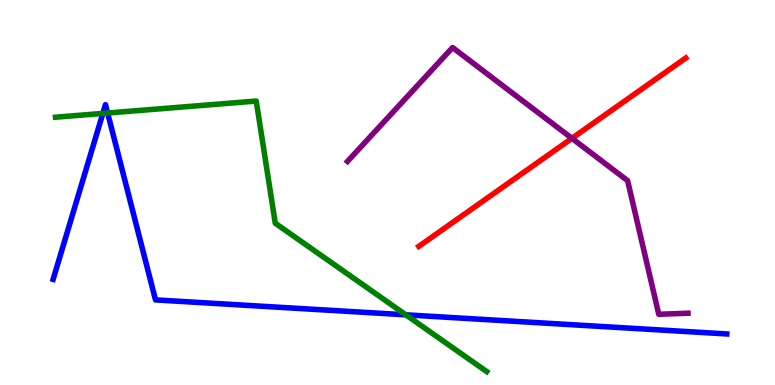[{'lines': ['blue', 'red'], 'intersections': []}, {'lines': ['green', 'red'], 'intersections': []}, {'lines': ['purple', 'red'], 'intersections': [{'x': 7.38, 'y': 6.41}]}, {'lines': ['blue', 'green'], 'intersections': [{'x': 1.33, 'y': 7.05}, {'x': 1.39, 'y': 7.06}, {'x': 5.24, 'y': 1.82}]}, {'lines': ['blue', 'purple'], 'intersections': []}, {'lines': ['green', 'purple'], 'intersections': []}]